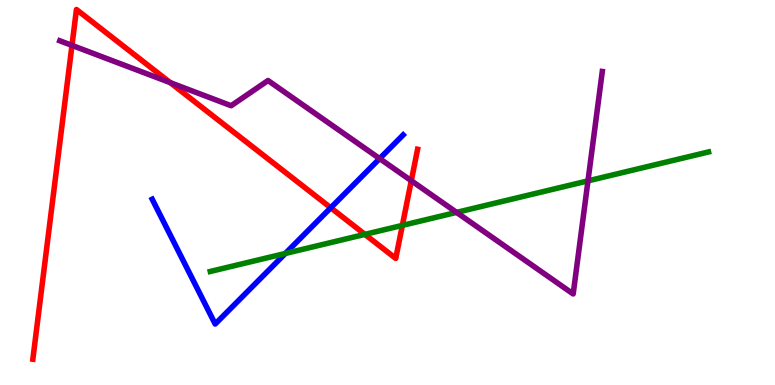[{'lines': ['blue', 'red'], 'intersections': [{'x': 4.27, 'y': 4.6}]}, {'lines': ['green', 'red'], 'intersections': [{'x': 4.71, 'y': 3.91}, {'x': 5.19, 'y': 4.15}]}, {'lines': ['purple', 'red'], 'intersections': [{'x': 0.929, 'y': 8.82}, {'x': 2.2, 'y': 7.85}, {'x': 5.31, 'y': 5.31}]}, {'lines': ['blue', 'green'], 'intersections': [{'x': 3.68, 'y': 3.42}]}, {'lines': ['blue', 'purple'], 'intersections': [{'x': 4.9, 'y': 5.88}]}, {'lines': ['green', 'purple'], 'intersections': [{'x': 5.89, 'y': 4.48}, {'x': 7.59, 'y': 5.3}]}]